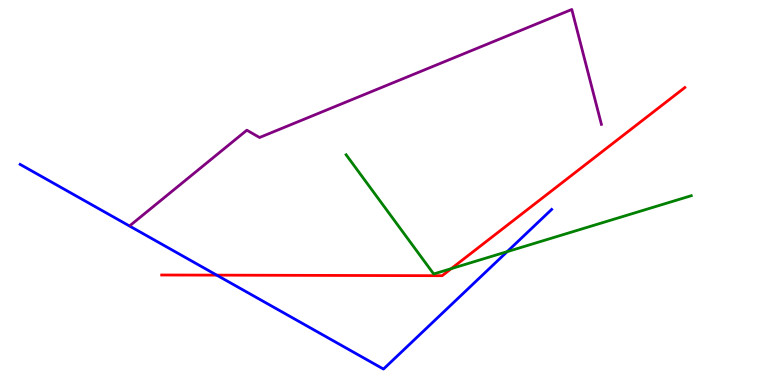[{'lines': ['blue', 'red'], 'intersections': [{'x': 2.8, 'y': 2.85}]}, {'lines': ['green', 'red'], 'intersections': [{'x': 5.82, 'y': 3.02}]}, {'lines': ['purple', 'red'], 'intersections': []}, {'lines': ['blue', 'green'], 'intersections': [{'x': 6.54, 'y': 3.46}]}, {'lines': ['blue', 'purple'], 'intersections': []}, {'lines': ['green', 'purple'], 'intersections': []}]